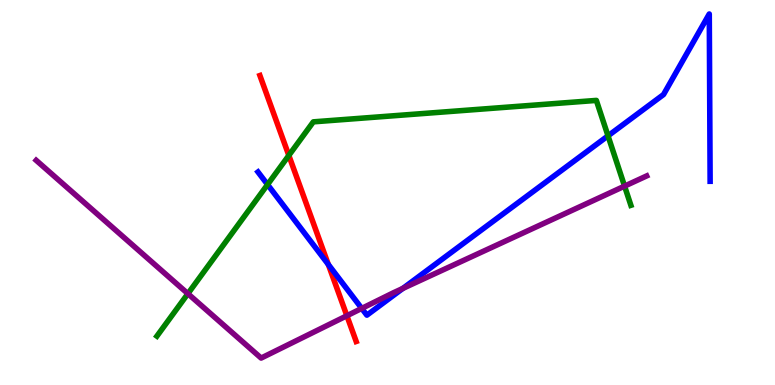[{'lines': ['blue', 'red'], 'intersections': [{'x': 4.24, 'y': 3.13}]}, {'lines': ['green', 'red'], 'intersections': [{'x': 3.73, 'y': 5.96}]}, {'lines': ['purple', 'red'], 'intersections': [{'x': 4.48, 'y': 1.8}]}, {'lines': ['blue', 'green'], 'intersections': [{'x': 3.45, 'y': 5.21}, {'x': 7.85, 'y': 6.47}]}, {'lines': ['blue', 'purple'], 'intersections': [{'x': 4.67, 'y': 1.99}, {'x': 5.2, 'y': 2.51}]}, {'lines': ['green', 'purple'], 'intersections': [{'x': 2.42, 'y': 2.37}, {'x': 8.06, 'y': 5.17}]}]